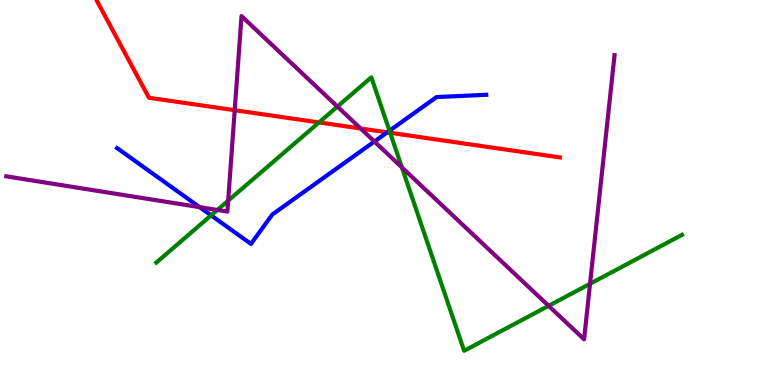[{'lines': ['blue', 'red'], 'intersections': [{'x': 5.0, 'y': 6.56}]}, {'lines': ['green', 'red'], 'intersections': [{'x': 4.12, 'y': 6.82}, {'x': 5.03, 'y': 6.55}]}, {'lines': ['purple', 'red'], 'intersections': [{'x': 3.03, 'y': 7.14}, {'x': 4.65, 'y': 6.66}]}, {'lines': ['blue', 'green'], 'intersections': [{'x': 2.72, 'y': 4.41}, {'x': 5.03, 'y': 6.6}]}, {'lines': ['blue', 'purple'], 'intersections': [{'x': 2.58, 'y': 4.62}, {'x': 4.83, 'y': 6.32}]}, {'lines': ['green', 'purple'], 'intersections': [{'x': 2.8, 'y': 4.55}, {'x': 2.94, 'y': 4.79}, {'x': 4.35, 'y': 7.23}, {'x': 5.19, 'y': 5.65}, {'x': 7.08, 'y': 2.06}, {'x': 7.61, 'y': 2.63}]}]